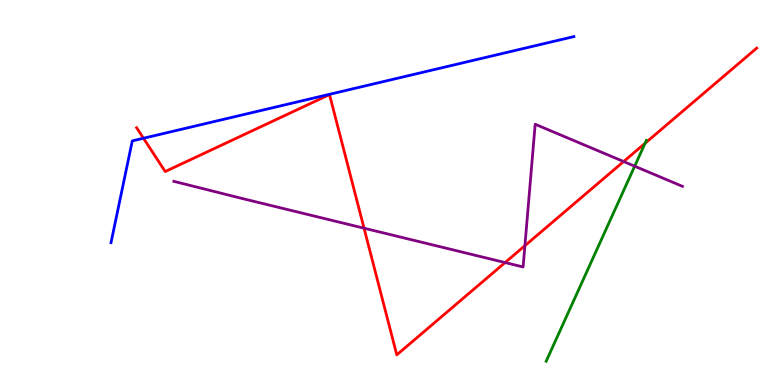[{'lines': ['blue', 'red'], 'intersections': [{'x': 1.85, 'y': 6.41}]}, {'lines': ['green', 'red'], 'intersections': [{'x': 8.32, 'y': 6.28}]}, {'lines': ['purple', 'red'], 'intersections': [{'x': 4.7, 'y': 4.07}, {'x': 6.52, 'y': 3.18}, {'x': 6.77, 'y': 3.62}, {'x': 8.05, 'y': 5.8}]}, {'lines': ['blue', 'green'], 'intersections': []}, {'lines': ['blue', 'purple'], 'intersections': []}, {'lines': ['green', 'purple'], 'intersections': [{'x': 8.19, 'y': 5.68}]}]